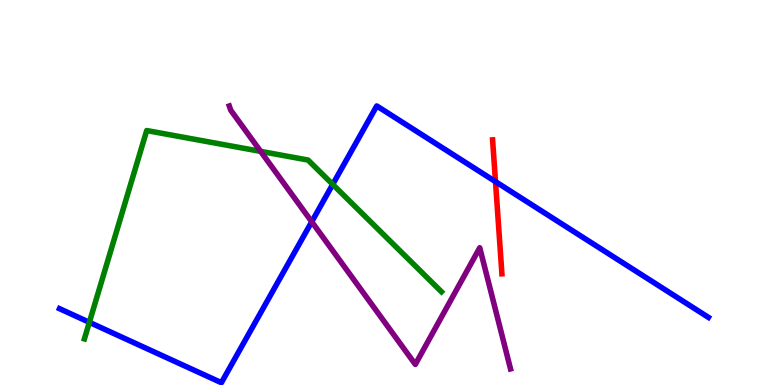[{'lines': ['blue', 'red'], 'intersections': [{'x': 6.39, 'y': 5.28}]}, {'lines': ['green', 'red'], 'intersections': []}, {'lines': ['purple', 'red'], 'intersections': []}, {'lines': ['blue', 'green'], 'intersections': [{'x': 1.15, 'y': 1.63}, {'x': 4.29, 'y': 5.21}]}, {'lines': ['blue', 'purple'], 'intersections': [{'x': 4.02, 'y': 4.24}]}, {'lines': ['green', 'purple'], 'intersections': [{'x': 3.36, 'y': 6.07}]}]